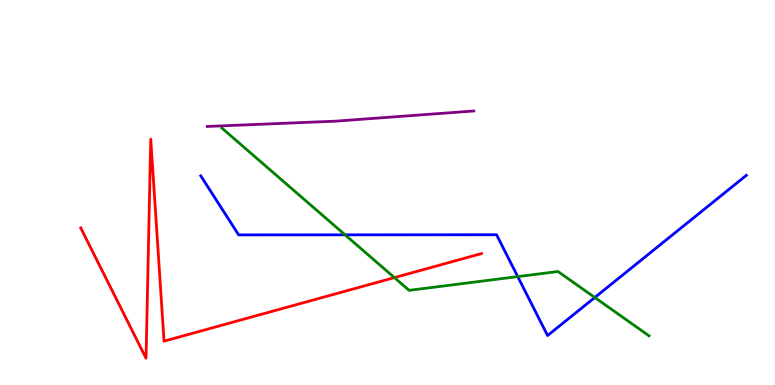[{'lines': ['blue', 'red'], 'intersections': []}, {'lines': ['green', 'red'], 'intersections': [{'x': 5.09, 'y': 2.79}]}, {'lines': ['purple', 'red'], 'intersections': []}, {'lines': ['blue', 'green'], 'intersections': [{'x': 4.45, 'y': 3.9}, {'x': 6.68, 'y': 2.82}, {'x': 7.67, 'y': 2.27}]}, {'lines': ['blue', 'purple'], 'intersections': []}, {'lines': ['green', 'purple'], 'intersections': []}]